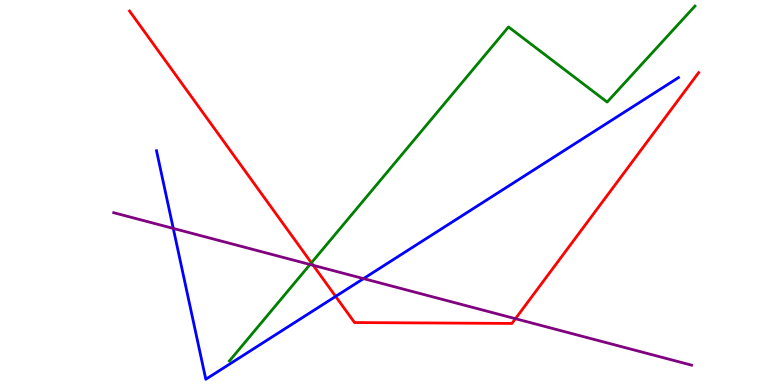[{'lines': ['blue', 'red'], 'intersections': [{'x': 4.33, 'y': 2.3}]}, {'lines': ['green', 'red'], 'intersections': [{'x': 4.02, 'y': 3.17}]}, {'lines': ['purple', 'red'], 'intersections': [{'x': 4.04, 'y': 3.11}, {'x': 6.65, 'y': 1.72}]}, {'lines': ['blue', 'green'], 'intersections': []}, {'lines': ['blue', 'purple'], 'intersections': [{'x': 2.24, 'y': 4.07}, {'x': 4.69, 'y': 2.76}]}, {'lines': ['green', 'purple'], 'intersections': [{'x': 4.0, 'y': 3.13}]}]